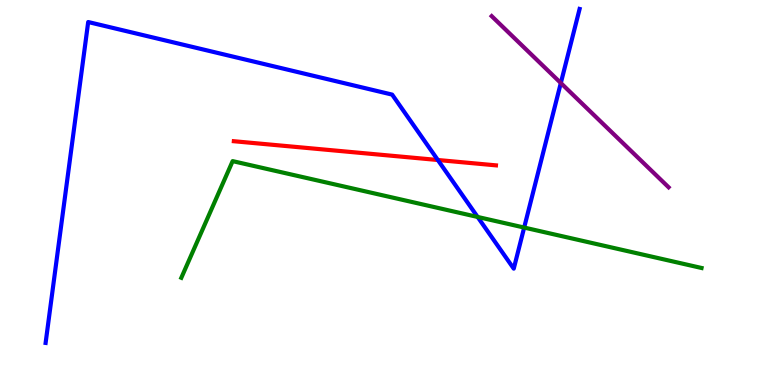[{'lines': ['blue', 'red'], 'intersections': [{'x': 5.65, 'y': 5.84}]}, {'lines': ['green', 'red'], 'intersections': []}, {'lines': ['purple', 'red'], 'intersections': []}, {'lines': ['blue', 'green'], 'intersections': [{'x': 6.16, 'y': 4.36}, {'x': 6.76, 'y': 4.09}]}, {'lines': ['blue', 'purple'], 'intersections': [{'x': 7.24, 'y': 7.84}]}, {'lines': ['green', 'purple'], 'intersections': []}]